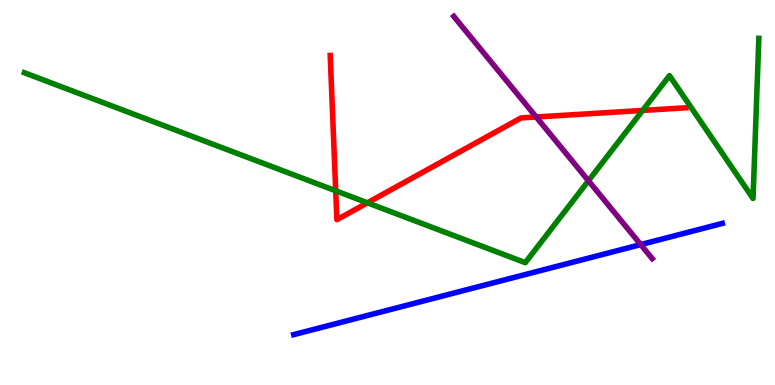[{'lines': ['blue', 'red'], 'intersections': []}, {'lines': ['green', 'red'], 'intersections': [{'x': 4.33, 'y': 5.04}, {'x': 4.74, 'y': 4.73}, {'x': 8.29, 'y': 7.13}]}, {'lines': ['purple', 'red'], 'intersections': [{'x': 6.92, 'y': 6.96}]}, {'lines': ['blue', 'green'], 'intersections': []}, {'lines': ['blue', 'purple'], 'intersections': [{'x': 8.27, 'y': 3.65}]}, {'lines': ['green', 'purple'], 'intersections': [{'x': 7.59, 'y': 5.31}]}]